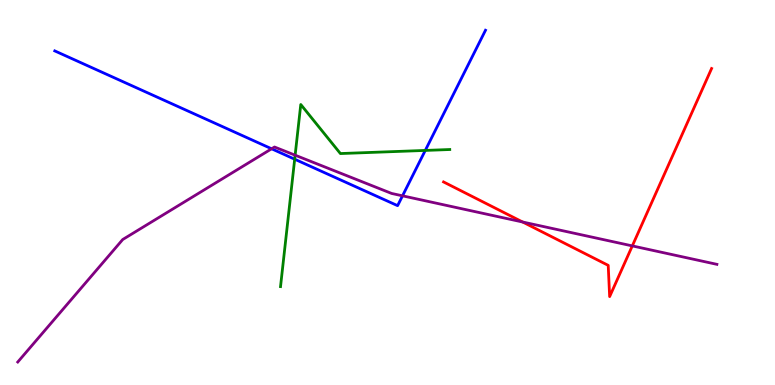[{'lines': ['blue', 'red'], 'intersections': []}, {'lines': ['green', 'red'], 'intersections': []}, {'lines': ['purple', 'red'], 'intersections': [{'x': 6.74, 'y': 4.23}, {'x': 8.16, 'y': 3.61}]}, {'lines': ['blue', 'green'], 'intersections': [{'x': 3.8, 'y': 5.86}, {'x': 5.49, 'y': 6.09}]}, {'lines': ['blue', 'purple'], 'intersections': [{'x': 3.5, 'y': 6.14}, {'x': 5.19, 'y': 4.91}]}, {'lines': ['green', 'purple'], 'intersections': [{'x': 3.81, 'y': 5.97}]}]